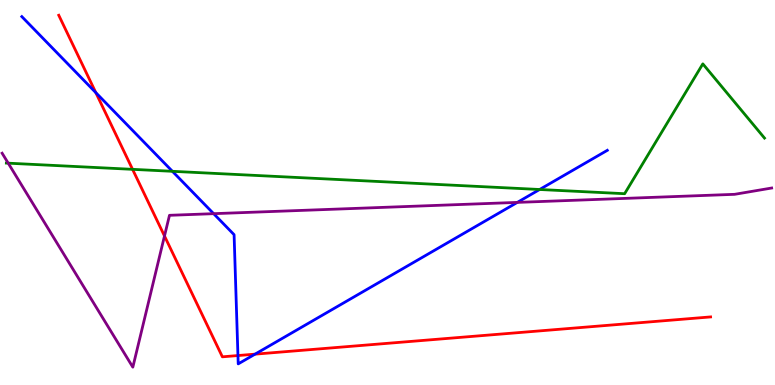[{'lines': ['blue', 'red'], 'intersections': [{'x': 1.24, 'y': 7.59}, {'x': 3.07, 'y': 0.765}, {'x': 3.29, 'y': 0.801}]}, {'lines': ['green', 'red'], 'intersections': [{'x': 1.71, 'y': 5.6}]}, {'lines': ['purple', 'red'], 'intersections': [{'x': 2.12, 'y': 3.87}]}, {'lines': ['blue', 'green'], 'intersections': [{'x': 2.22, 'y': 5.55}, {'x': 6.96, 'y': 5.08}]}, {'lines': ['blue', 'purple'], 'intersections': [{'x': 2.76, 'y': 4.45}, {'x': 6.68, 'y': 4.74}]}, {'lines': ['green', 'purple'], 'intersections': [{'x': 0.106, 'y': 5.76}]}]